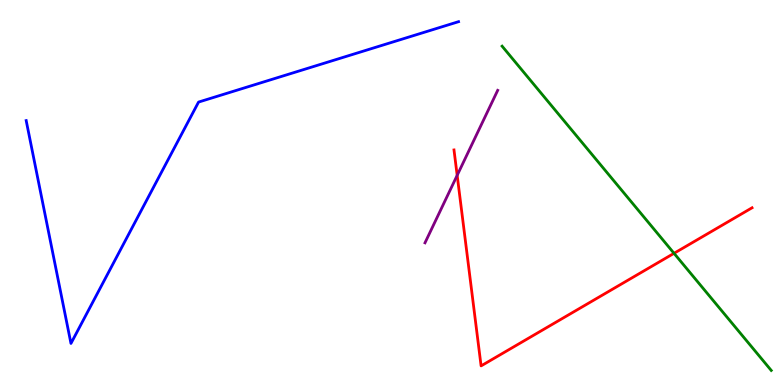[{'lines': ['blue', 'red'], 'intersections': []}, {'lines': ['green', 'red'], 'intersections': [{'x': 8.7, 'y': 3.42}]}, {'lines': ['purple', 'red'], 'intersections': [{'x': 5.9, 'y': 5.45}]}, {'lines': ['blue', 'green'], 'intersections': []}, {'lines': ['blue', 'purple'], 'intersections': []}, {'lines': ['green', 'purple'], 'intersections': []}]